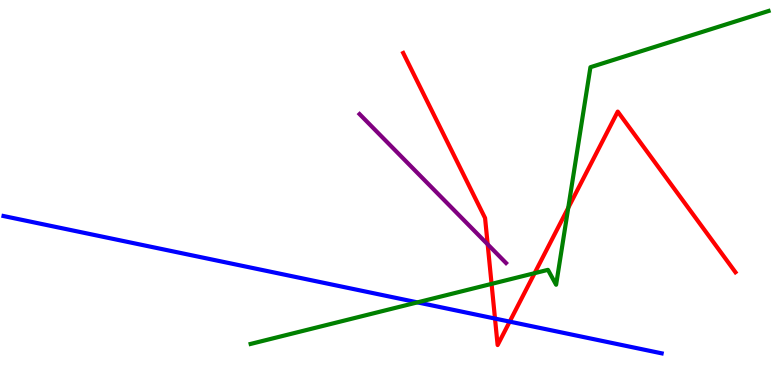[{'lines': ['blue', 'red'], 'intersections': [{'x': 6.39, 'y': 1.73}, {'x': 6.58, 'y': 1.65}]}, {'lines': ['green', 'red'], 'intersections': [{'x': 6.34, 'y': 2.63}, {'x': 6.9, 'y': 2.9}, {'x': 7.33, 'y': 4.6}]}, {'lines': ['purple', 'red'], 'intersections': [{'x': 6.29, 'y': 3.65}]}, {'lines': ['blue', 'green'], 'intersections': [{'x': 5.39, 'y': 2.15}]}, {'lines': ['blue', 'purple'], 'intersections': []}, {'lines': ['green', 'purple'], 'intersections': []}]